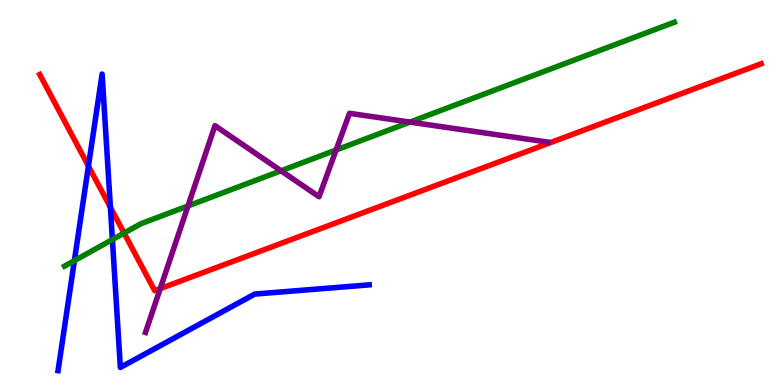[{'lines': ['blue', 'red'], 'intersections': [{'x': 1.14, 'y': 5.69}, {'x': 1.42, 'y': 4.62}]}, {'lines': ['green', 'red'], 'intersections': [{'x': 1.6, 'y': 3.95}]}, {'lines': ['purple', 'red'], 'intersections': [{'x': 2.07, 'y': 2.5}]}, {'lines': ['blue', 'green'], 'intersections': [{'x': 0.96, 'y': 3.23}, {'x': 1.45, 'y': 3.78}]}, {'lines': ['blue', 'purple'], 'intersections': []}, {'lines': ['green', 'purple'], 'intersections': [{'x': 2.43, 'y': 4.65}, {'x': 3.63, 'y': 5.56}, {'x': 4.34, 'y': 6.1}, {'x': 5.29, 'y': 6.83}]}]